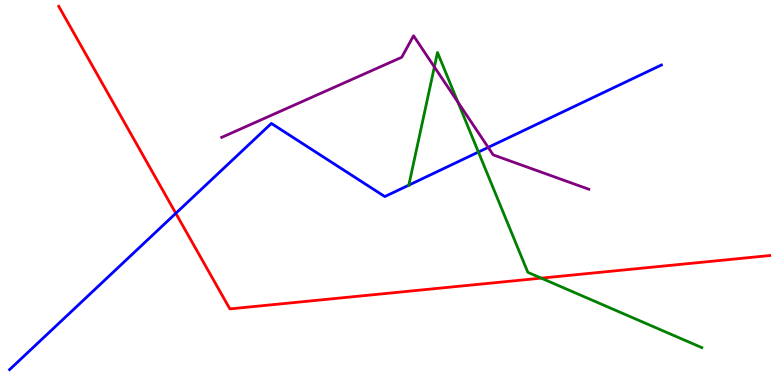[{'lines': ['blue', 'red'], 'intersections': [{'x': 2.27, 'y': 4.46}]}, {'lines': ['green', 'red'], 'intersections': [{'x': 6.98, 'y': 2.78}]}, {'lines': ['purple', 'red'], 'intersections': []}, {'lines': ['blue', 'green'], 'intersections': [{'x': 5.27, 'y': 5.19}, {'x': 6.17, 'y': 6.05}]}, {'lines': ['blue', 'purple'], 'intersections': [{'x': 6.3, 'y': 6.17}]}, {'lines': ['green', 'purple'], 'intersections': [{'x': 5.6, 'y': 8.26}, {'x': 5.91, 'y': 7.35}]}]